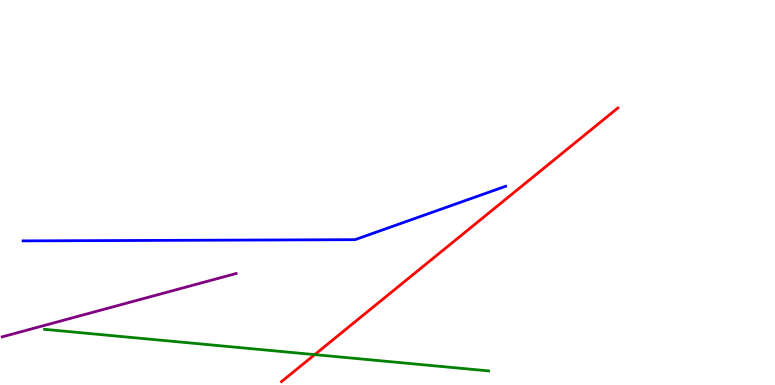[{'lines': ['blue', 'red'], 'intersections': []}, {'lines': ['green', 'red'], 'intersections': [{'x': 4.06, 'y': 0.789}]}, {'lines': ['purple', 'red'], 'intersections': []}, {'lines': ['blue', 'green'], 'intersections': []}, {'lines': ['blue', 'purple'], 'intersections': []}, {'lines': ['green', 'purple'], 'intersections': []}]